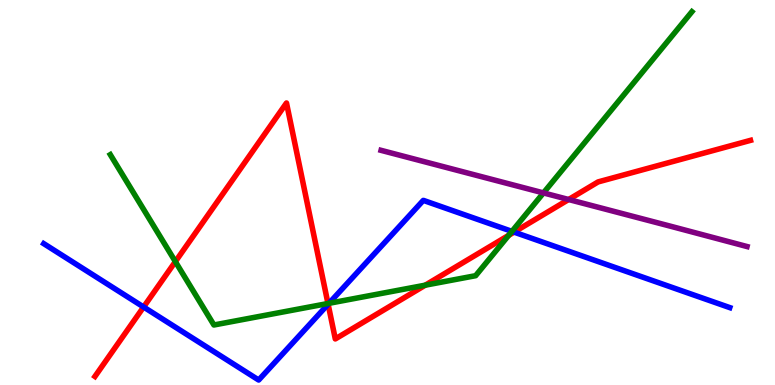[{'lines': ['blue', 'red'], 'intersections': [{'x': 1.85, 'y': 2.03}, {'x': 4.23, 'y': 2.1}, {'x': 6.63, 'y': 3.97}]}, {'lines': ['green', 'red'], 'intersections': [{'x': 2.26, 'y': 3.2}, {'x': 4.23, 'y': 2.12}, {'x': 5.49, 'y': 2.59}, {'x': 6.56, 'y': 3.89}]}, {'lines': ['purple', 'red'], 'intersections': [{'x': 7.34, 'y': 4.82}]}, {'lines': ['blue', 'green'], 'intersections': [{'x': 4.24, 'y': 2.12}, {'x': 6.61, 'y': 3.99}]}, {'lines': ['blue', 'purple'], 'intersections': []}, {'lines': ['green', 'purple'], 'intersections': [{'x': 7.01, 'y': 4.99}]}]